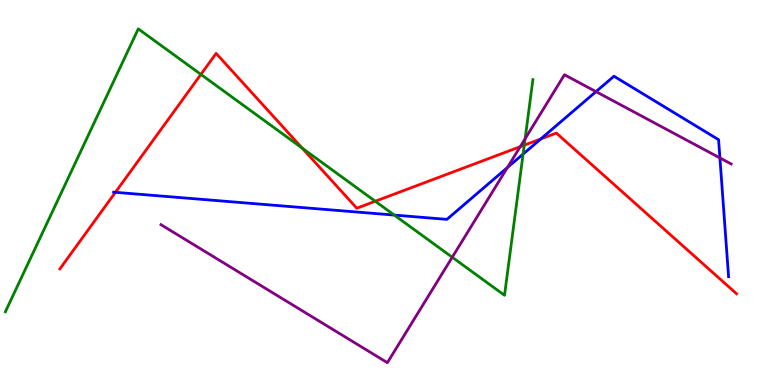[{'lines': ['blue', 'red'], 'intersections': [{'x': 1.49, 'y': 5.0}, {'x': 6.98, 'y': 6.39}]}, {'lines': ['green', 'red'], 'intersections': [{'x': 2.59, 'y': 8.07}, {'x': 3.9, 'y': 6.15}, {'x': 4.84, 'y': 4.77}, {'x': 6.76, 'y': 6.23}]}, {'lines': ['purple', 'red'], 'intersections': [{'x': 6.71, 'y': 6.19}]}, {'lines': ['blue', 'green'], 'intersections': [{'x': 5.09, 'y': 4.41}, {'x': 6.75, 'y': 6.0}]}, {'lines': ['blue', 'purple'], 'intersections': [{'x': 6.55, 'y': 5.65}, {'x': 7.69, 'y': 7.62}, {'x': 9.29, 'y': 5.9}]}, {'lines': ['green', 'purple'], 'intersections': [{'x': 5.84, 'y': 3.32}, {'x': 6.78, 'y': 6.4}]}]